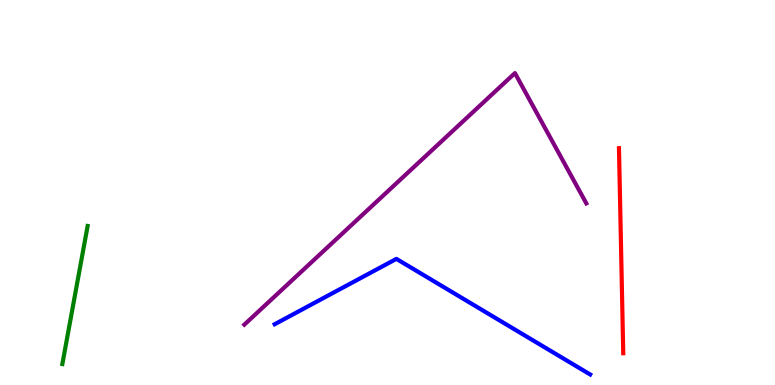[{'lines': ['blue', 'red'], 'intersections': []}, {'lines': ['green', 'red'], 'intersections': []}, {'lines': ['purple', 'red'], 'intersections': []}, {'lines': ['blue', 'green'], 'intersections': []}, {'lines': ['blue', 'purple'], 'intersections': []}, {'lines': ['green', 'purple'], 'intersections': []}]